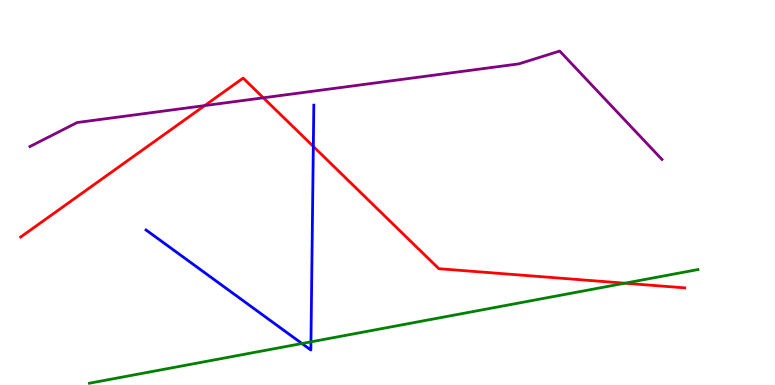[{'lines': ['blue', 'red'], 'intersections': [{'x': 4.04, 'y': 6.2}]}, {'lines': ['green', 'red'], 'intersections': [{'x': 8.06, 'y': 2.64}]}, {'lines': ['purple', 'red'], 'intersections': [{'x': 2.64, 'y': 7.26}, {'x': 3.4, 'y': 7.46}]}, {'lines': ['blue', 'green'], 'intersections': [{'x': 3.9, 'y': 1.08}, {'x': 4.01, 'y': 1.12}]}, {'lines': ['blue', 'purple'], 'intersections': []}, {'lines': ['green', 'purple'], 'intersections': []}]